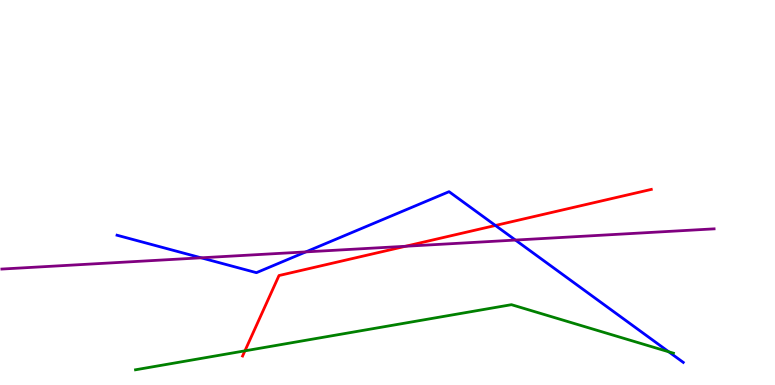[{'lines': ['blue', 'red'], 'intersections': [{'x': 6.39, 'y': 4.14}]}, {'lines': ['green', 'red'], 'intersections': [{'x': 3.16, 'y': 0.887}]}, {'lines': ['purple', 'red'], 'intersections': [{'x': 5.23, 'y': 3.6}]}, {'lines': ['blue', 'green'], 'intersections': [{'x': 8.63, 'y': 0.862}]}, {'lines': ['blue', 'purple'], 'intersections': [{'x': 2.59, 'y': 3.3}, {'x': 3.95, 'y': 3.46}, {'x': 6.65, 'y': 3.76}]}, {'lines': ['green', 'purple'], 'intersections': []}]